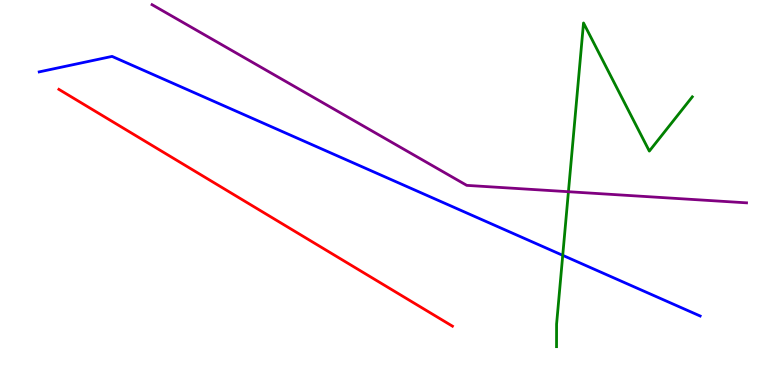[{'lines': ['blue', 'red'], 'intersections': []}, {'lines': ['green', 'red'], 'intersections': []}, {'lines': ['purple', 'red'], 'intersections': []}, {'lines': ['blue', 'green'], 'intersections': [{'x': 7.26, 'y': 3.37}]}, {'lines': ['blue', 'purple'], 'intersections': []}, {'lines': ['green', 'purple'], 'intersections': [{'x': 7.33, 'y': 5.02}]}]